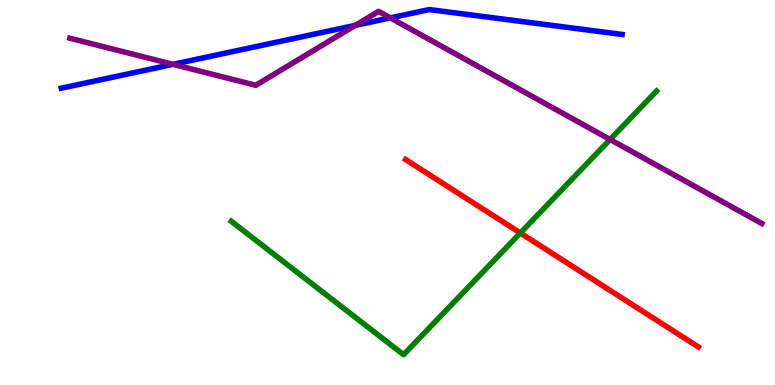[{'lines': ['blue', 'red'], 'intersections': []}, {'lines': ['green', 'red'], 'intersections': [{'x': 6.71, 'y': 3.95}]}, {'lines': ['purple', 'red'], 'intersections': []}, {'lines': ['blue', 'green'], 'intersections': []}, {'lines': ['blue', 'purple'], 'intersections': [{'x': 2.23, 'y': 8.33}, {'x': 4.58, 'y': 9.34}, {'x': 5.04, 'y': 9.54}]}, {'lines': ['green', 'purple'], 'intersections': [{'x': 7.87, 'y': 6.38}]}]